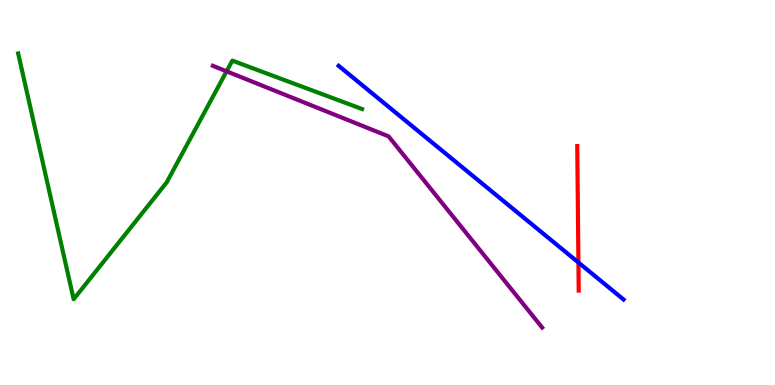[{'lines': ['blue', 'red'], 'intersections': [{'x': 7.46, 'y': 3.18}]}, {'lines': ['green', 'red'], 'intersections': []}, {'lines': ['purple', 'red'], 'intersections': []}, {'lines': ['blue', 'green'], 'intersections': []}, {'lines': ['blue', 'purple'], 'intersections': []}, {'lines': ['green', 'purple'], 'intersections': [{'x': 2.92, 'y': 8.15}]}]